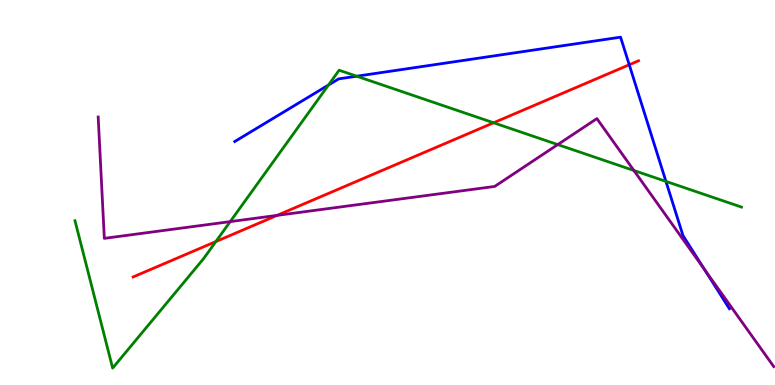[{'lines': ['blue', 'red'], 'intersections': [{'x': 8.12, 'y': 8.32}]}, {'lines': ['green', 'red'], 'intersections': [{'x': 2.79, 'y': 3.73}, {'x': 6.37, 'y': 6.81}]}, {'lines': ['purple', 'red'], 'intersections': [{'x': 3.58, 'y': 4.41}]}, {'lines': ['blue', 'green'], 'intersections': [{'x': 4.24, 'y': 7.79}, {'x': 4.6, 'y': 8.02}, {'x': 8.59, 'y': 5.29}]}, {'lines': ['blue', 'purple'], 'intersections': [{'x': 9.09, 'y': 3.0}]}, {'lines': ['green', 'purple'], 'intersections': [{'x': 2.97, 'y': 4.24}, {'x': 7.2, 'y': 6.24}, {'x': 8.18, 'y': 5.57}]}]